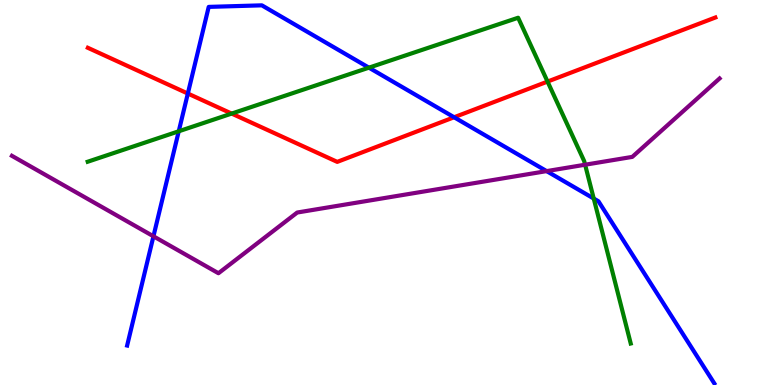[{'lines': ['blue', 'red'], 'intersections': [{'x': 2.42, 'y': 7.57}, {'x': 5.86, 'y': 6.95}]}, {'lines': ['green', 'red'], 'intersections': [{'x': 2.99, 'y': 7.05}, {'x': 7.07, 'y': 7.88}]}, {'lines': ['purple', 'red'], 'intersections': []}, {'lines': ['blue', 'green'], 'intersections': [{'x': 2.31, 'y': 6.59}, {'x': 4.76, 'y': 8.24}, {'x': 7.66, 'y': 4.84}]}, {'lines': ['blue', 'purple'], 'intersections': [{'x': 1.98, 'y': 3.86}, {'x': 7.05, 'y': 5.56}]}, {'lines': ['green', 'purple'], 'intersections': [{'x': 7.55, 'y': 5.72}]}]